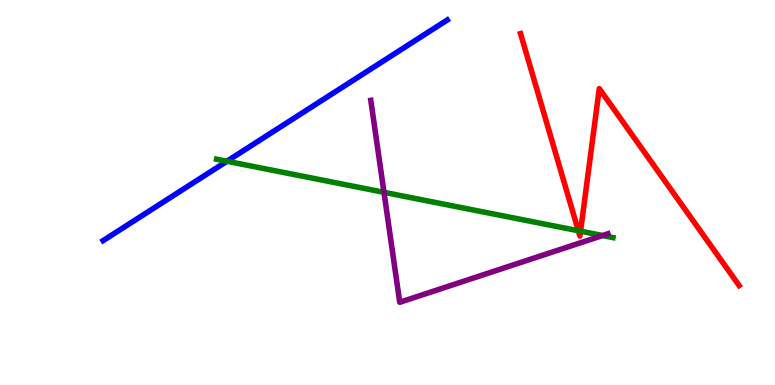[{'lines': ['blue', 'red'], 'intersections': []}, {'lines': ['green', 'red'], 'intersections': [{'x': 7.46, 'y': 4.01}, {'x': 7.49, 'y': 4.0}]}, {'lines': ['purple', 'red'], 'intersections': []}, {'lines': ['blue', 'green'], 'intersections': [{'x': 2.93, 'y': 5.81}]}, {'lines': ['blue', 'purple'], 'intersections': []}, {'lines': ['green', 'purple'], 'intersections': [{'x': 4.95, 'y': 5.0}, {'x': 7.77, 'y': 3.88}]}]